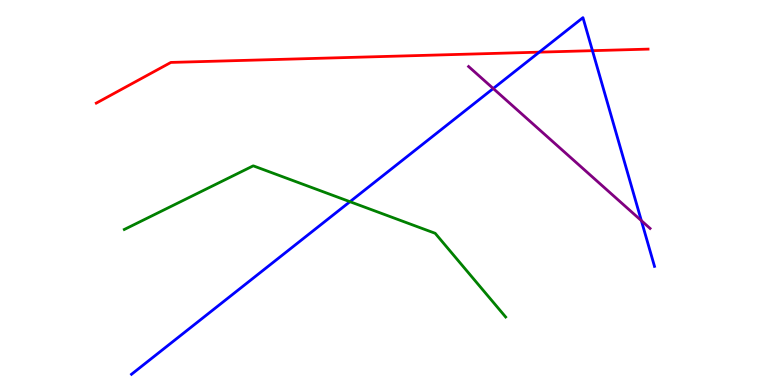[{'lines': ['blue', 'red'], 'intersections': [{'x': 6.96, 'y': 8.65}, {'x': 7.64, 'y': 8.68}]}, {'lines': ['green', 'red'], 'intersections': []}, {'lines': ['purple', 'red'], 'intersections': []}, {'lines': ['blue', 'green'], 'intersections': [{'x': 4.52, 'y': 4.76}]}, {'lines': ['blue', 'purple'], 'intersections': [{'x': 6.36, 'y': 7.7}, {'x': 8.28, 'y': 4.27}]}, {'lines': ['green', 'purple'], 'intersections': []}]